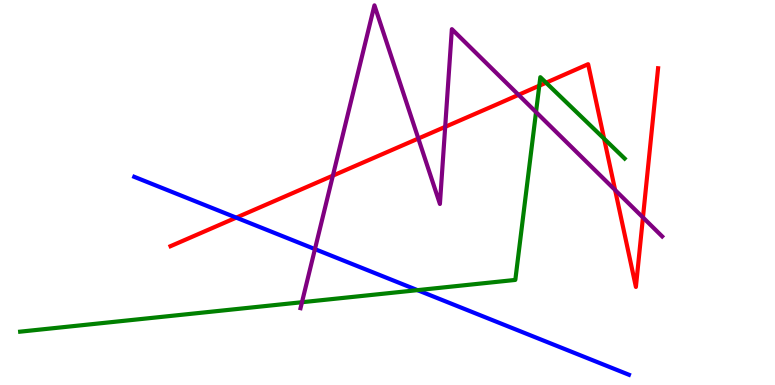[{'lines': ['blue', 'red'], 'intersections': [{'x': 3.05, 'y': 4.35}]}, {'lines': ['green', 'red'], 'intersections': [{'x': 6.96, 'y': 7.77}, {'x': 7.05, 'y': 7.85}, {'x': 7.8, 'y': 6.4}]}, {'lines': ['purple', 'red'], 'intersections': [{'x': 4.3, 'y': 5.44}, {'x': 5.4, 'y': 6.4}, {'x': 5.74, 'y': 6.71}, {'x': 6.69, 'y': 7.54}, {'x': 7.94, 'y': 5.06}, {'x': 8.3, 'y': 4.35}]}, {'lines': ['blue', 'green'], 'intersections': [{'x': 5.39, 'y': 2.46}]}, {'lines': ['blue', 'purple'], 'intersections': [{'x': 4.06, 'y': 3.53}]}, {'lines': ['green', 'purple'], 'intersections': [{'x': 3.9, 'y': 2.15}, {'x': 6.92, 'y': 7.09}]}]